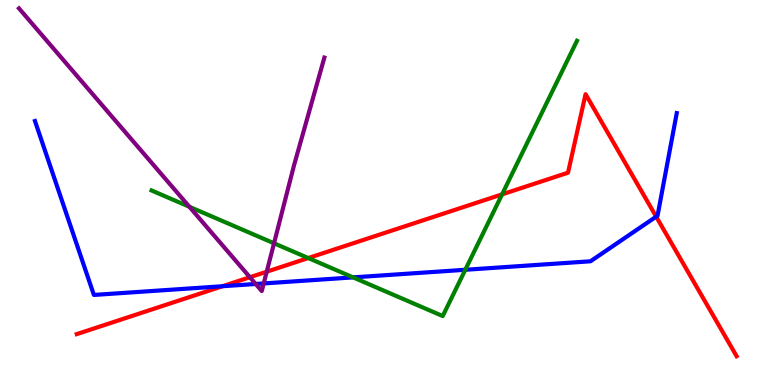[{'lines': ['blue', 'red'], 'intersections': [{'x': 2.87, 'y': 2.57}, {'x': 8.47, 'y': 4.37}]}, {'lines': ['green', 'red'], 'intersections': [{'x': 3.98, 'y': 3.3}, {'x': 6.48, 'y': 4.95}]}, {'lines': ['purple', 'red'], 'intersections': [{'x': 3.22, 'y': 2.8}, {'x': 3.44, 'y': 2.94}]}, {'lines': ['blue', 'green'], 'intersections': [{'x': 4.56, 'y': 2.8}, {'x': 6.0, 'y': 2.99}]}, {'lines': ['blue', 'purple'], 'intersections': [{'x': 3.3, 'y': 2.62}, {'x': 3.4, 'y': 2.64}]}, {'lines': ['green', 'purple'], 'intersections': [{'x': 2.44, 'y': 4.63}, {'x': 3.54, 'y': 3.68}]}]